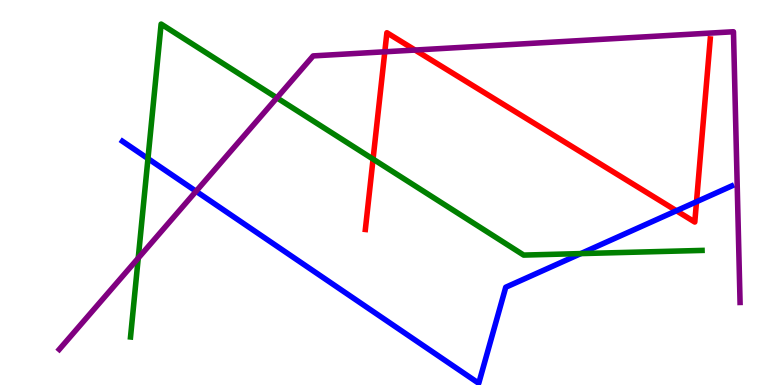[{'lines': ['blue', 'red'], 'intersections': [{'x': 8.73, 'y': 4.53}, {'x': 8.99, 'y': 4.76}]}, {'lines': ['green', 'red'], 'intersections': [{'x': 4.81, 'y': 5.87}]}, {'lines': ['purple', 'red'], 'intersections': [{'x': 4.97, 'y': 8.65}, {'x': 5.36, 'y': 8.7}]}, {'lines': ['blue', 'green'], 'intersections': [{'x': 1.91, 'y': 5.88}, {'x': 7.49, 'y': 3.41}]}, {'lines': ['blue', 'purple'], 'intersections': [{'x': 2.53, 'y': 5.03}]}, {'lines': ['green', 'purple'], 'intersections': [{'x': 1.78, 'y': 3.3}, {'x': 3.57, 'y': 7.46}]}]